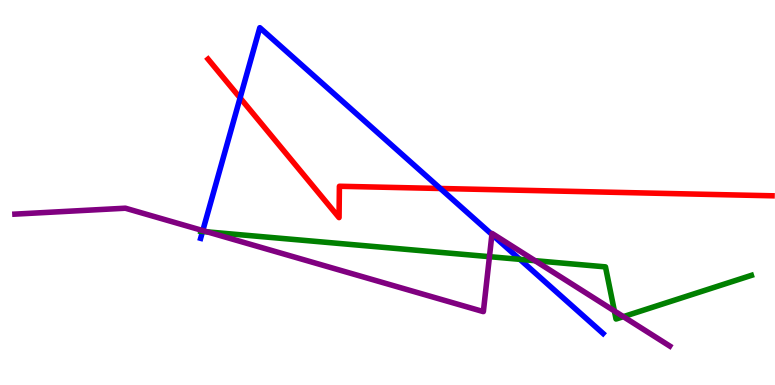[{'lines': ['blue', 'red'], 'intersections': [{'x': 3.1, 'y': 7.46}, {'x': 5.68, 'y': 5.1}]}, {'lines': ['green', 'red'], 'intersections': []}, {'lines': ['purple', 'red'], 'intersections': []}, {'lines': ['blue', 'green'], 'intersections': [{'x': 2.61, 'y': 3.99}, {'x': 6.71, 'y': 3.26}]}, {'lines': ['blue', 'purple'], 'intersections': [{'x': 2.62, 'y': 4.01}, {'x': 6.35, 'y': 3.91}]}, {'lines': ['green', 'purple'], 'intersections': [{'x': 2.67, 'y': 3.98}, {'x': 6.32, 'y': 3.33}, {'x': 6.9, 'y': 3.23}, {'x': 7.93, 'y': 1.92}, {'x': 8.04, 'y': 1.78}]}]